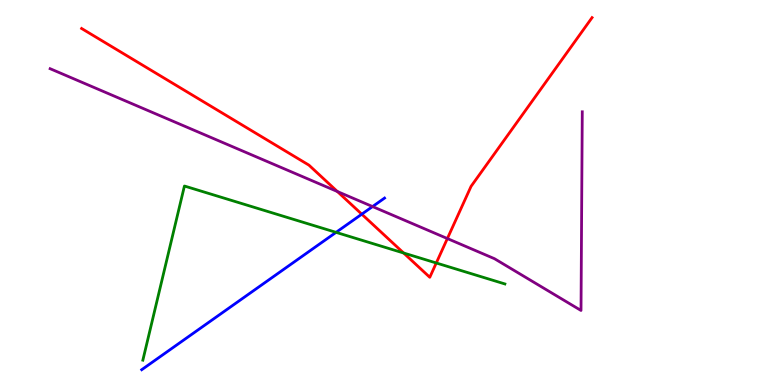[{'lines': ['blue', 'red'], 'intersections': [{'x': 4.67, 'y': 4.44}]}, {'lines': ['green', 'red'], 'intersections': [{'x': 5.21, 'y': 3.43}, {'x': 5.63, 'y': 3.17}]}, {'lines': ['purple', 'red'], 'intersections': [{'x': 4.35, 'y': 5.03}, {'x': 5.77, 'y': 3.8}]}, {'lines': ['blue', 'green'], 'intersections': [{'x': 4.34, 'y': 3.96}]}, {'lines': ['blue', 'purple'], 'intersections': [{'x': 4.81, 'y': 4.63}]}, {'lines': ['green', 'purple'], 'intersections': []}]